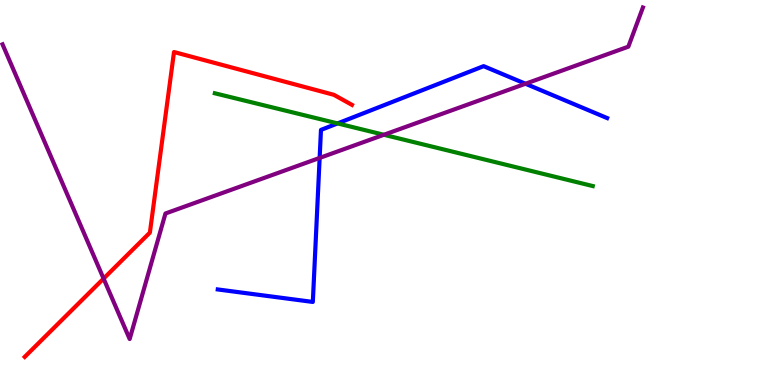[{'lines': ['blue', 'red'], 'intersections': []}, {'lines': ['green', 'red'], 'intersections': []}, {'lines': ['purple', 'red'], 'intersections': [{'x': 1.34, 'y': 2.76}]}, {'lines': ['blue', 'green'], 'intersections': [{'x': 4.36, 'y': 6.79}]}, {'lines': ['blue', 'purple'], 'intersections': [{'x': 4.12, 'y': 5.9}, {'x': 6.78, 'y': 7.82}]}, {'lines': ['green', 'purple'], 'intersections': [{'x': 4.95, 'y': 6.5}]}]